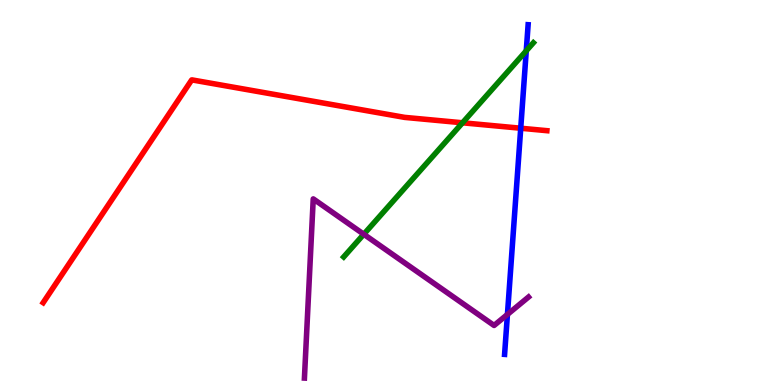[{'lines': ['blue', 'red'], 'intersections': [{'x': 6.72, 'y': 6.67}]}, {'lines': ['green', 'red'], 'intersections': [{'x': 5.97, 'y': 6.81}]}, {'lines': ['purple', 'red'], 'intersections': []}, {'lines': ['blue', 'green'], 'intersections': [{'x': 6.79, 'y': 8.68}]}, {'lines': ['blue', 'purple'], 'intersections': [{'x': 6.55, 'y': 1.83}]}, {'lines': ['green', 'purple'], 'intersections': [{'x': 4.69, 'y': 3.92}]}]